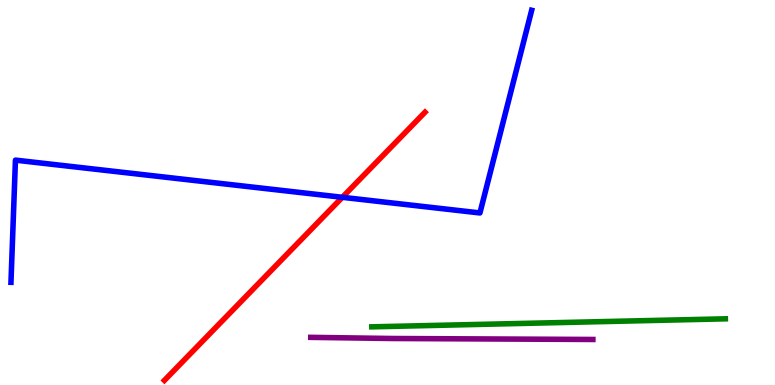[{'lines': ['blue', 'red'], 'intersections': [{'x': 4.42, 'y': 4.88}]}, {'lines': ['green', 'red'], 'intersections': []}, {'lines': ['purple', 'red'], 'intersections': []}, {'lines': ['blue', 'green'], 'intersections': []}, {'lines': ['blue', 'purple'], 'intersections': []}, {'lines': ['green', 'purple'], 'intersections': []}]